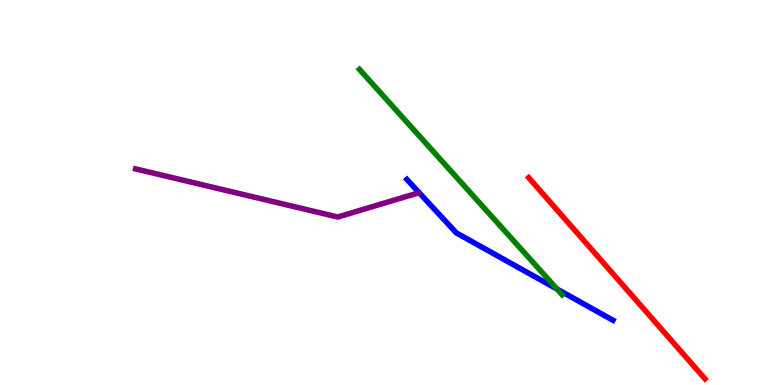[{'lines': ['blue', 'red'], 'intersections': []}, {'lines': ['green', 'red'], 'intersections': []}, {'lines': ['purple', 'red'], 'intersections': []}, {'lines': ['blue', 'green'], 'intersections': [{'x': 7.19, 'y': 2.49}]}, {'lines': ['blue', 'purple'], 'intersections': []}, {'lines': ['green', 'purple'], 'intersections': []}]